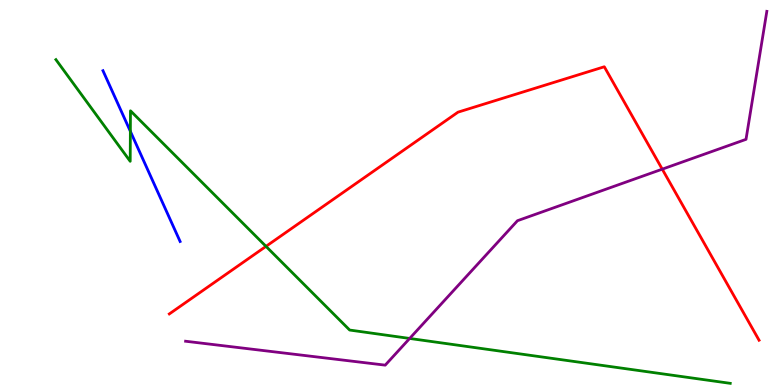[{'lines': ['blue', 'red'], 'intersections': []}, {'lines': ['green', 'red'], 'intersections': [{'x': 3.43, 'y': 3.6}]}, {'lines': ['purple', 'red'], 'intersections': [{'x': 8.55, 'y': 5.61}]}, {'lines': ['blue', 'green'], 'intersections': [{'x': 1.68, 'y': 6.59}]}, {'lines': ['blue', 'purple'], 'intersections': []}, {'lines': ['green', 'purple'], 'intersections': [{'x': 5.29, 'y': 1.21}]}]